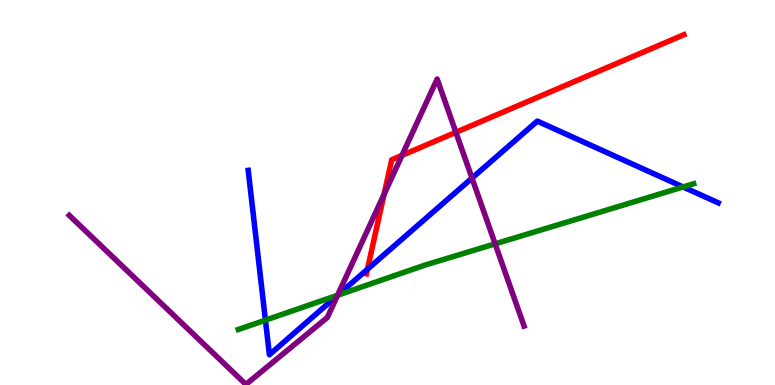[{'lines': ['blue', 'red'], 'intersections': [{'x': 4.74, 'y': 3.01}]}, {'lines': ['green', 'red'], 'intersections': []}, {'lines': ['purple', 'red'], 'intersections': [{'x': 4.96, 'y': 4.95}, {'x': 5.19, 'y': 5.96}, {'x': 5.88, 'y': 6.56}]}, {'lines': ['blue', 'green'], 'intersections': [{'x': 3.42, 'y': 1.68}, {'x': 4.36, 'y': 2.33}, {'x': 8.81, 'y': 5.14}]}, {'lines': ['blue', 'purple'], 'intersections': [{'x': 4.36, 'y': 2.33}, {'x': 6.09, 'y': 5.37}]}, {'lines': ['green', 'purple'], 'intersections': [{'x': 4.36, 'y': 2.33}, {'x': 6.39, 'y': 3.67}]}]